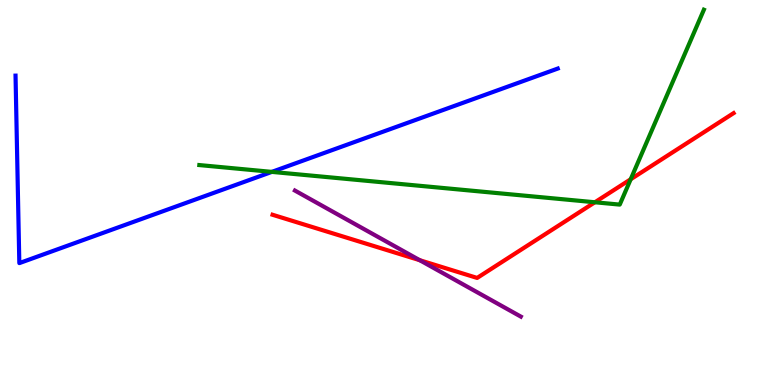[{'lines': ['blue', 'red'], 'intersections': []}, {'lines': ['green', 'red'], 'intersections': [{'x': 7.68, 'y': 4.75}, {'x': 8.14, 'y': 5.34}]}, {'lines': ['purple', 'red'], 'intersections': [{'x': 5.42, 'y': 3.24}]}, {'lines': ['blue', 'green'], 'intersections': [{'x': 3.51, 'y': 5.54}]}, {'lines': ['blue', 'purple'], 'intersections': []}, {'lines': ['green', 'purple'], 'intersections': []}]